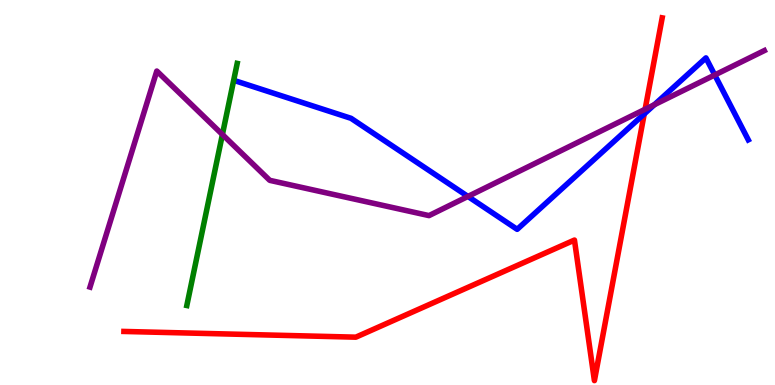[{'lines': ['blue', 'red'], 'intersections': [{'x': 8.31, 'y': 7.04}]}, {'lines': ['green', 'red'], 'intersections': []}, {'lines': ['purple', 'red'], 'intersections': [{'x': 8.32, 'y': 7.16}]}, {'lines': ['blue', 'green'], 'intersections': []}, {'lines': ['blue', 'purple'], 'intersections': [{'x': 6.04, 'y': 4.9}, {'x': 8.44, 'y': 7.28}, {'x': 9.22, 'y': 8.05}]}, {'lines': ['green', 'purple'], 'intersections': [{'x': 2.87, 'y': 6.51}]}]